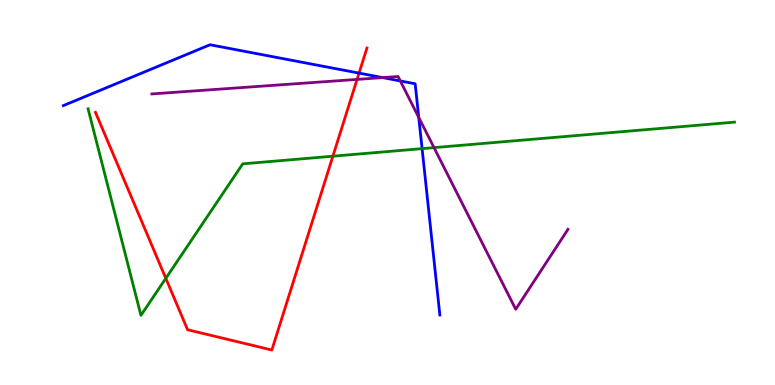[{'lines': ['blue', 'red'], 'intersections': [{'x': 4.63, 'y': 8.1}]}, {'lines': ['green', 'red'], 'intersections': [{'x': 2.14, 'y': 2.77}, {'x': 4.3, 'y': 5.94}]}, {'lines': ['purple', 'red'], 'intersections': [{'x': 4.61, 'y': 7.94}]}, {'lines': ['blue', 'green'], 'intersections': [{'x': 5.45, 'y': 6.14}]}, {'lines': ['blue', 'purple'], 'intersections': [{'x': 4.94, 'y': 7.98}, {'x': 5.17, 'y': 7.9}, {'x': 5.4, 'y': 6.95}]}, {'lines': ['green', 'purple'], 'intersections': [{'x': 5.6, 'y': 6.17}]}]